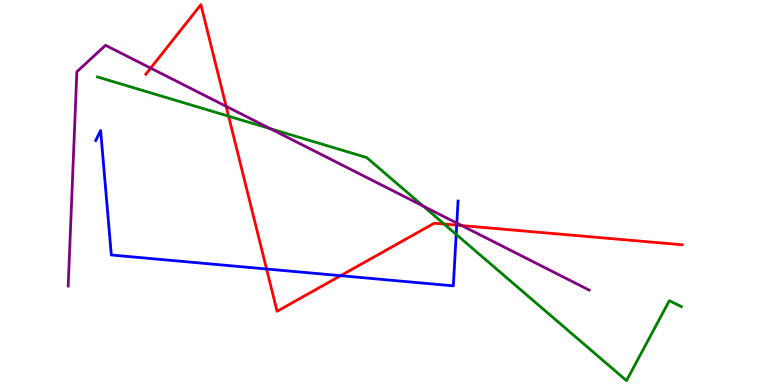[{'lines': ['blue', 'red'], 'intersections': [{'x': 3.44, 'y': 3.01}, {'x': 4.39, 'y': 2.84}, {'x': 5.89, 'y': 4.15}]}, {'lines': ['green', 'red'], 'intersections': [{'x': 2.95, 'y': 6.98}, {'x': 5.73, 'y': 4.18}]}, {'lines': ['purple', 'red'], 'intersections': [{'x': 1.94, 'y': 8.23}, {'x': 2.92, 'y': 7.24}, {'x': 5.96, 'y': 4.14}]}, {'lines': ['blue', 'green'], 'intersections': [{'x': 5.89, 'y': 3.91}]}, {'lines': ['blue', 'purple'], 'intersections': [{'x': 5.89, 'y': 4.21}]}, {'lines': ['green', 'purple'], 'intersections': [{'x': 3.49, 'y': 6.66}, {'x': 5.46, 'y': 4.65}]}]